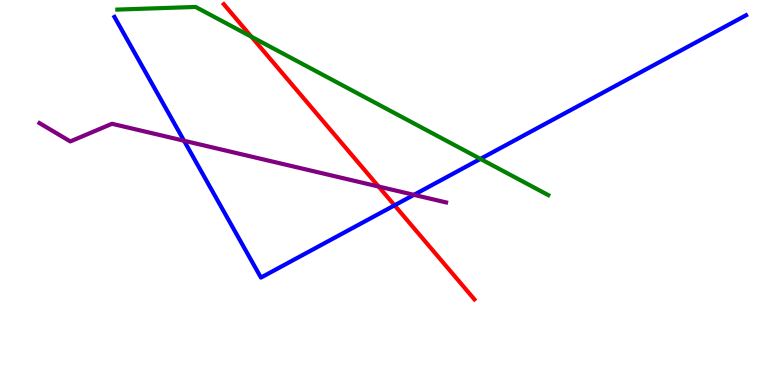[{'lines': ['blue', 'red'], 'intersections': [{'x': 5.09, 'y': 4.67}]}, {'lines': ['green', 'red'], 'intersections': [{'x': 3.24, 'y': 9.05}]}, {'lines': ['purple', 'red'], 'intersections': [{'x': 4.88, 'y': 5.16}]}, {'lines': ['blue', 'green'], 'intersections': [{'x': 6.2, 'y': 5.87}]}, {'lines': ['blue', 'purple'], 'intersections': [{'x': 2.37, 'y': 6.34}, {'x': 5.34, 'y': 4.94}]}, {'lines': ['green', 'purple'], 'intersections': []}]